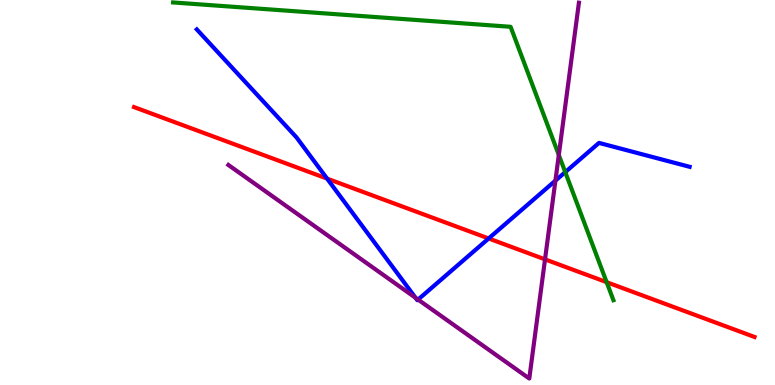[{'lines': ['blue', 'red'], 'intersections': [{'x': 4.22, 'y': 5.36}, {'x': 6.31, 'y': 3.81}]}, {'lines': ['green', 'red'], 'intersections': [{'x': 7.83, 'y': 2.67}]}, {'lines': ['purple', 'red'], 'intersections': [{'x': 7.03, 'y': 3.26}]}, {'lines': ['blue', 'green'], 'intersections': [{'x': 7.29, 'y': 5.53}]}, {'lines': ['blue', 'purple'], 'intersections': [{'x': 5.36, 'y': 2.27}, {'x': 5.39, 'y': 2.22}, {'x': 7.17, 'y': 5.31}]}, {'lines': ['green', 'purple'], 'intersections': [{'x': 7.21, 'y': 5.97}]}]